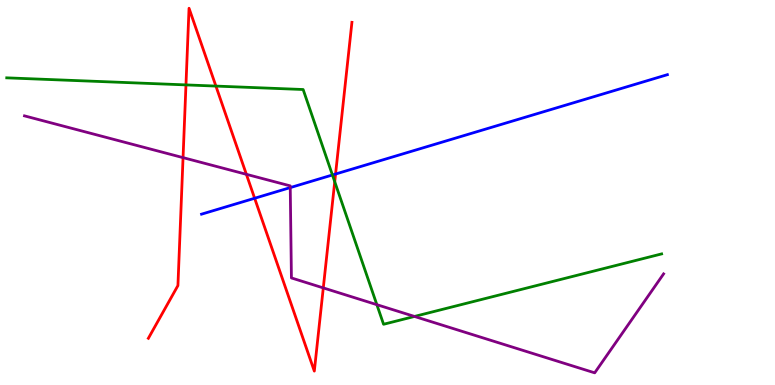[{'lines': ['blue', 'red'], 'intersections': [{'x': 3.29, 'y': 4.85}, {'x': 4.33, 'y': 5.48}]}, {'lines': ['green', 'red'], 'intersections': [{'x': 2.4, 'y': 7.79}, {'x': 2.79, 'y': 7.76}, {'x': 4.32, 'y': 5.28}]}, {'lines': ['purple', 'red'], 'intersections': [{'x': 2.36, 'y': 5.91}, {'x': 3.18, 'y': 5.47}, {'x': 4.17, 'y': 2.52}]}, {'lines': ['blue', 'green'], 'intersections': [{'x': 4.29, 'y': 5.46}]}, {'lines': ['blue', 'purple'], 'intersections': [{'x': 3.75, 'y': 5.13}]}, {'lines': ['green', 'purple'], 'intersections': [{'x': 4.86, 'y': 2.09}, {'x': 5.35, 'y': 1.78}]}]